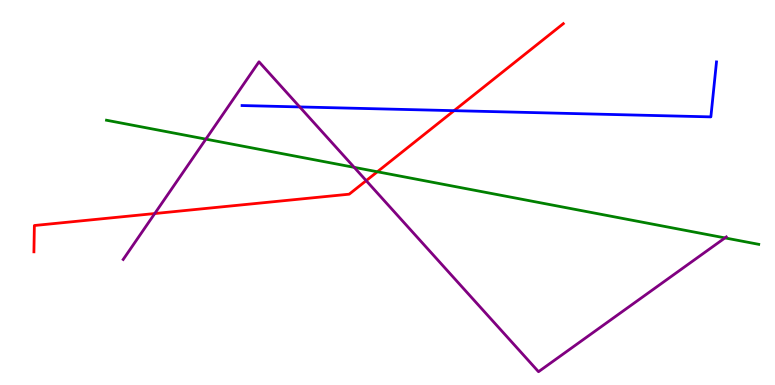[{'lines': ['blue', 'red'], 'intersections': [{'x': 5.86, 'y': 7.13}]}, {'lines': ['green', 'red'], 'intersections': [{'x': 4.87, 'y': 5.54}]}, {'lines': ['purple', 'red'], 'intersections': [{'x': 2.0, 'y': 4.45}, {'x': 4.73, 'y': 5.31}]}, {'lines': ['blue', 'green'], 'intersections': []}, {'lines': ['blue', 'purple'], 'intersections': [{'x': 3.87, 'y': 7.22}]}, {'lines': ['green', 'purple'], 'intersections': [{'x': 2.66, 'y': 6.39}, {'x': 4.57, 'y': 5.65}, {'x': 9.35, 'y': 3.82}]}]